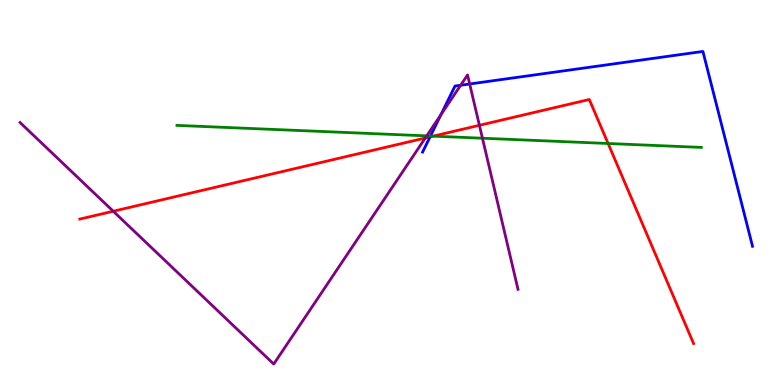[{'lines': ['blue', 'red'], 'intersections': [{'x': 5.55, 'y': 6.44}]}, {'lines': ['green', 'red'], 'intersections': [{'x': 5.59, 'y': 6.46}, {'x': 7.85, 'y': 6.27}]}, {'lines': ['purple', 'red'], 'intersections': [{'x': 1.46, 'y': 4.51}, {'x': 5.49, 'y': 6.42}, {'x': 6.19, 'y': 6.75}]}, {'lines': ['blue', 'green'], 'intersections': [{'x': 5.55, 'y': 6.47}]}, {'lines': ['blue', 'purple'], 'intersections': [{'x': 5.69, 'y': 7.02}, {'x': 5.94, 'y': 7.79}, {'x': 6.06, 'y': 7.82}]}, {'lines': ['green', 'purple'], 'intersections': [{'x': 5.51, 'y': 6.47}, {'x': 6.23, 'y': 6.41}]}]